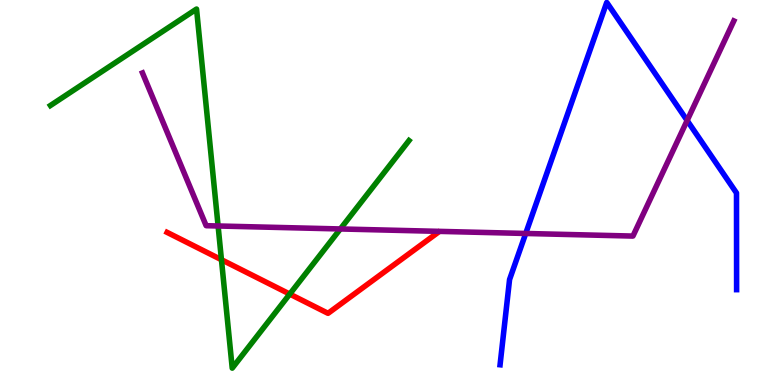[{'lines': ['blue', 'red'], 'intersections': []}, {'lines': ['green', 'red'], 'intersections': [{'x': 2.86, 'y': 3.25}, {'x': 3.74, 'y': 2.36}]}, {'lines': ['purple', 'red'], 'intersections': []}, {'lines': ['blue', 'green'], 'intersections': []}, {'lines': ['blue', 'purple'], 'intersections': [{'x': 6.78, 'y': 3.94}, {'x': 8.87, 'y': 6.87}]}, {'lines': ['green', 'purple'], 'intersections': [{'x': 2.81, 'y': 4.13}, {'x': 4.39, 'y': 4.05}]}]